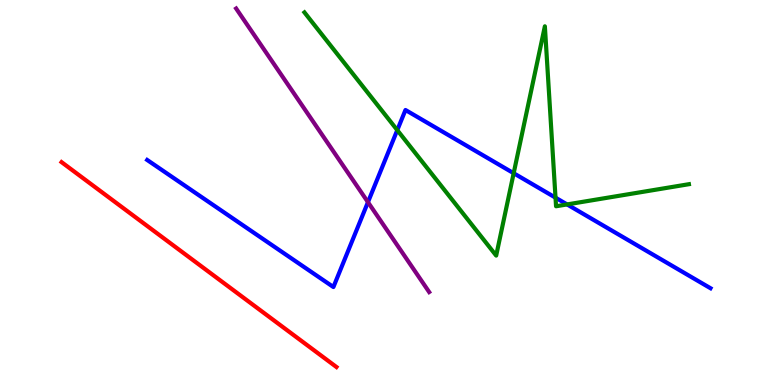[{'lines': ['blue', 'red'], 'intersections': []}, {'lines': ['green', 'red'], 'intersections': []}, {'lines': ['purple', 'red'], 'intersections': []}, {'lines': ['blue', 'green'], 'intersections': [{'x': 5.13, 'y': 6.62}, {'x': 6.63, 'y': 5.5}, {'x': 7.17, 'y': 4.87}, {'x': 7.32, 'y': 4.69}]}, {'lines': ['blue', 'purple'], 'intersections': [{'x': 4.75, 'y': 4.75}]}, {'lines': ['green', 'purple'], 'intersections': []}]